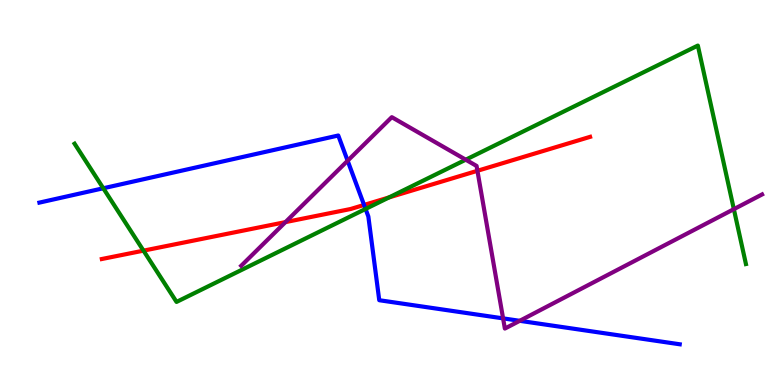[{'lines': ['blue', 'red'], 'intersections': [{'x': 4.7, 'y': 4.68}]}, {'lines': ['green', 'red'], 'intersections': [{'x': 1.85, 'y': 3.49}, {'x': 5.02, 'y': 4.87}]}, {'lines': ['purple', 'red'], 'intersections': [{'x': 3.68, 'y': 4.23}, {'x': 6.16, 'y': 5.56}]}, {'lines': ['blue', 'green'], 'intersections': [{'x': 1.33, 'y': 5.11}, {'x': 4.72, 'y': 4.57}]}, {'lines': ['blue', 'purple'], 'intersections': [{'x': 4.49, 'y': 5.82}, {'x': 6.49, 'y': 1.73}, {'x': 6.71, 'y': 1.67}]}, {'lines': ['green', 'purple'], 'intersections': [{'x': 6.01, 'y': 5.85}, {'x': 9.47, 'y': 4.57}]}]